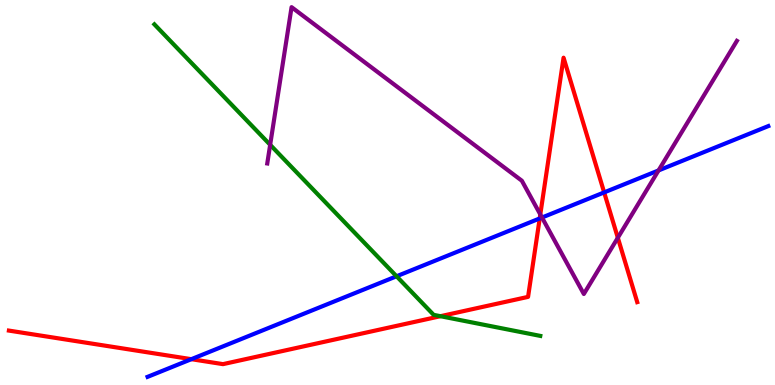[{'lines': ['blue', 'red'], 'intersections': [{'x': 2.47, 'y': 0.671}, {'x': 6.96, 'y': 4.33}, {'x': 7.8, 'y': 5.0}]}, {'lines': ['green', 'red'], 'intersections': [{'x': 5.68, 'y': 1.79}]}, {'lines': ['purple', 'red'], 'intersections': [{'x': 6.97, 'y': 4.43}, {'x': 7.97, 'y': 3.82}]}, {'lines': ['blue', 'green'], 'intersections': [{'x': 5.12, 'y': 2.82}]}, {'lines': ['blue', 'purple'], 'intersections': [{'x': 6.99, 'y': 4.35}, {'x': 8.5, 'y': 5.57}]}, {'lines': ['green', 'purple'], 'intersections': [{'x': 3.49, 'y': 6.24}]}]